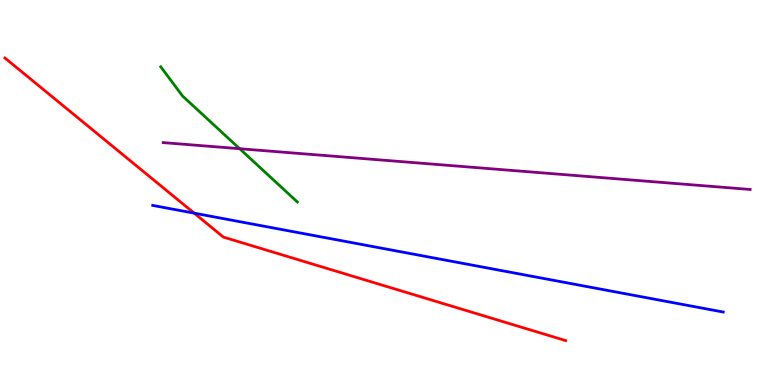[{'lines': ['blue', 'red'], 'intersections': [{'x': 2.51, 'y': 4.46}]}, {'lines': ['green', 'red'], 'intersections': []}, {'lines': ['purple', 'red'], 'intersections': []}, {'lines': ['blue', 'green'], 'intersections': []}, {'lines': ['blue', 'purple'], 'intersections': []}, {'lines': ['green', 'purple'], 'intersections': [{'x': 3.09, 'y': 6.14}]}]